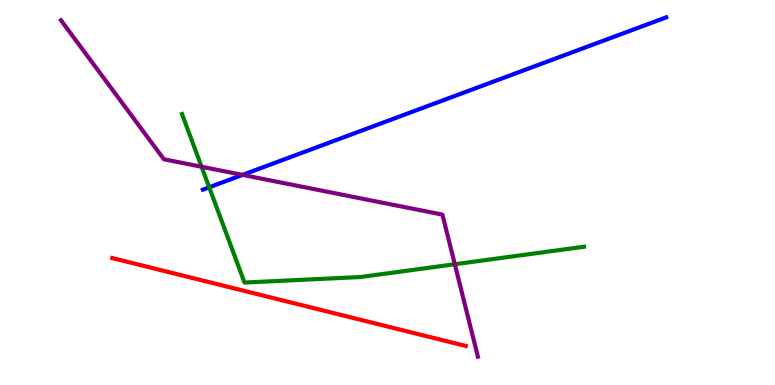[{'lines': ['blue', 'red'], 'intersections': []}, {'lines': ['green', 'red'], 'intersections': []}, {'lines': ['purple', 'red'], 'intersections': []}, {'lines': ['blue', 'green'], 'intersections': [{'x': 2.7, 'y': 5.14}]}, {'lines': ['blue', 'purple'], 'intersections': [{'x': 3.13, 'y': 5.46}]}, {'lines': ['green', 'purple'], 'intersections': [{'x': 2.6, 'y': 5.67}, {'x': 5.87, 'y': 3.14}]}]